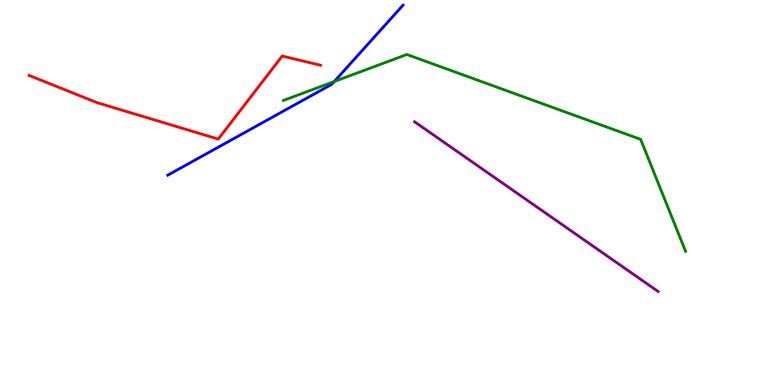[{'lines': ['blue', 'red'], 'intersections': []}, {'lines': ['green', 'red'], 'intersections': []}, {'lines': ['purple', 'red'], 'intersections': []}, {'lines': ['blue', 'green'], 'intersections': [{'x': 4.31, 'y': 7.88}]}, {'lines': ['blue', 'purple'], 'intersections': []}, {'lines': ['green', 'purple'], 'intersections': []}]